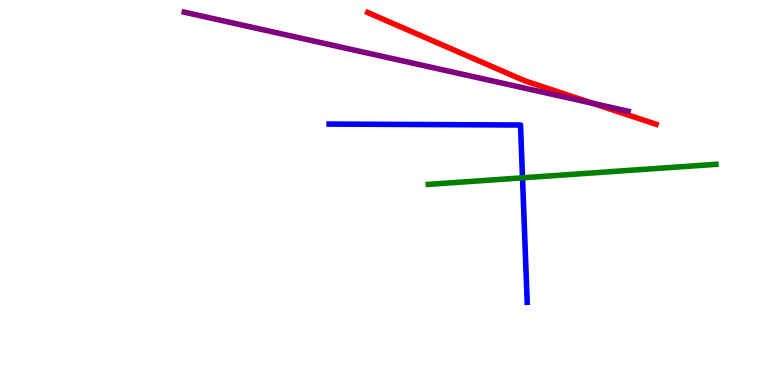[{'lines': ['blue', 'red'], 'intersections': []}, {'lines': ['green', 'red'], 'intersections': []}, {'lines': ['purple', 'red'], 'intersections': [{'x': 7.65, 'y': 7.31}]}, {'lines': ['blue', 'green'], 'intersections': [{'x': 6.74, 'y': 5.38}]}, {'lines': ['blue', 'purple'], 'intersections': []}, {'lines': ['green', 'purple'], 'intersections': []}]